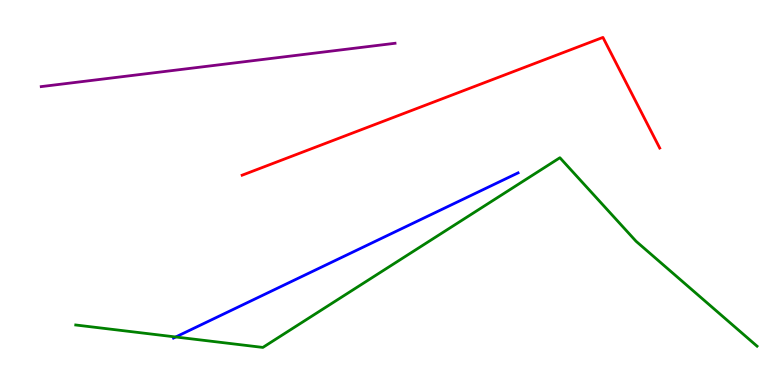[{'lines': ['blue', 'red'], 'intersections': []}, {'lines': ['green', 'red'], 'intersections': []}, {'lines': ['purple', 'red'], 'intersections': []}, {'lines': ['blue', 'green'], 'intersections': [{'x': 2.27, 'y': 1.25}]}, {'lines': ['blue', 'purple'], 'intersections': []}, {'lines': ['green', 'purple'], 'intersections': []}]